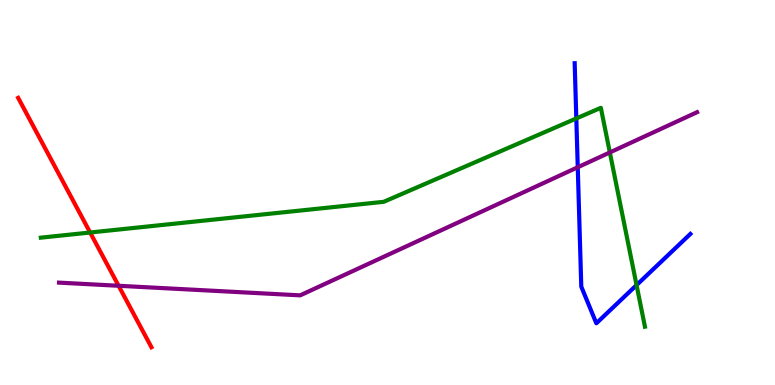[{'lines': ['blue', 'red'], 'intersections': []}, {'lines': ['green', 'red'], 'intersections': [{'x': 1.16, 'y': 3.96}]}, {'lines': ['purple', 'red'], 'intersections': [{'x': 1.53, 'y': 2.58}]}, {'lines': ['blue', 'green'], 'intersections': [{'x': 7.44, 'y': 6.92}, {'x': 8.21, 'y': 2.6}]}, {'lines': ['blue', 'purple'], 'intersections': [{'x': 7.45, 'y': 5.66}]}, {'lines': ['green', 'purple'], 'intersections': [{'x': 7.87, 'y': 6.04}]}]